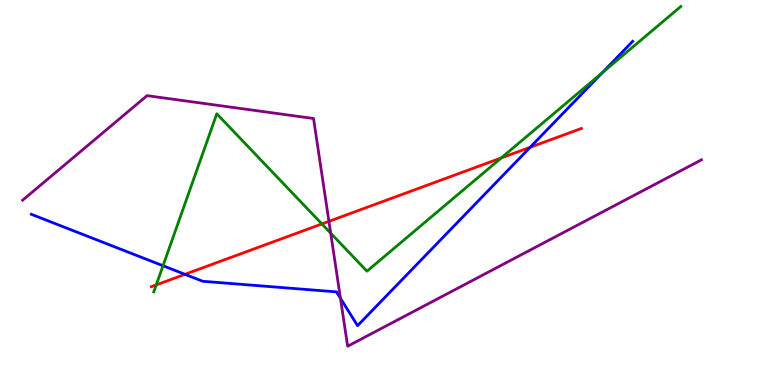[{'lines': ['blue', 'red'], 'intersections': [{'x': 2.39, 'y': 2.87}, {'x': 6.84, 'y': 6.17}]}, {'lines': ['green', 'red'], 'intersections': [{'x': 2.02, 'y': 2.6}, {'x': 4.15, 'y': 4.18}, {'x': 6.47, 'y': 5.9}]}, {'lines': ['purple', 'red'], 'intersections': [{'x': 4.24, 'y': 4.25}]}, {'lines': ['blue', 'green'], 'intersections': [{'x': 2.1, 'y': 3.1}, {'x': 7.77, 'y': 8.11}]}, {'lines': ['blue', 'purple'], 'intersections': [{'x': 4.39, 'y': 2.25}]}, {'lines': ['green', 'purple'], 'intersections': [{'x': 4.27, 'y': 3.94}]}]